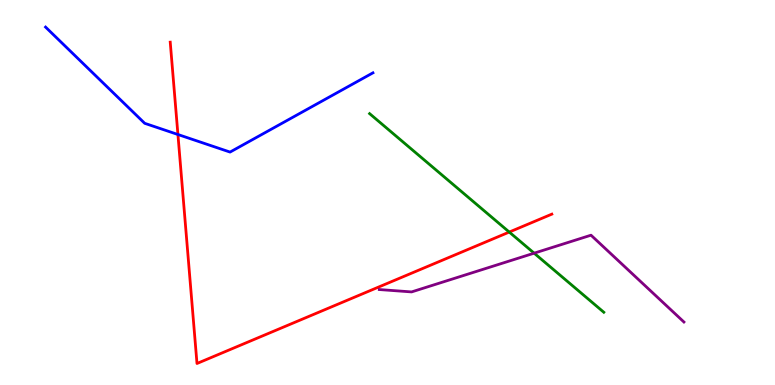[{'lines': ['blue', 'red'], 'intersections': [{'x': 2.3, 'y': 6.51}]}, {'lines': ['green', 'red'], 'intersections': [{'x': 6.57, 'y': 3.97}]}, {'lines': ['purple', 'red'], 'intersections': []}, {'lines': ['blue', 'green'], 'intersections': []}, {'lines': ['blue', 'purple'], 'intersections': []}, {'lines': ['green', 'purple'], 'intersections': [{'x': 6.89, 'y': 3.42}]}]